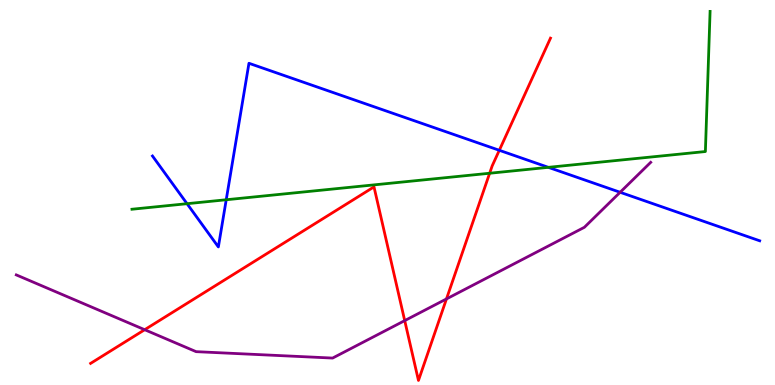[{'lines': ['blue', 'red'], 'intersections': [{'x': 6.44, 'y': 6.1}]}, {'lines': ['green', 'red'], 'intersections': [{'x': 6.32, 'y': 5.5}]}, {'lines': ['purple', 'red'], 'intersections': [{'x': 1.87, 'y': 1.44}, {'x': 5.22, 'y': 1.67}, {'x': 5.76, 'y': 2.24}]}, {'lines': ['blue', 'green'], 'intersections': [{'x': 2.41, 'y': 4.71}, {'x': 2.92, 'y': 4.81}, {'x': 7.08, 'y': 5.65}]}, {'lines': ['blue', 'purple'], 'intersections': [{'x': 8.0, 'y': 5.01}]}, {'lines': ['green', 'purple'], 'intersections': []}]